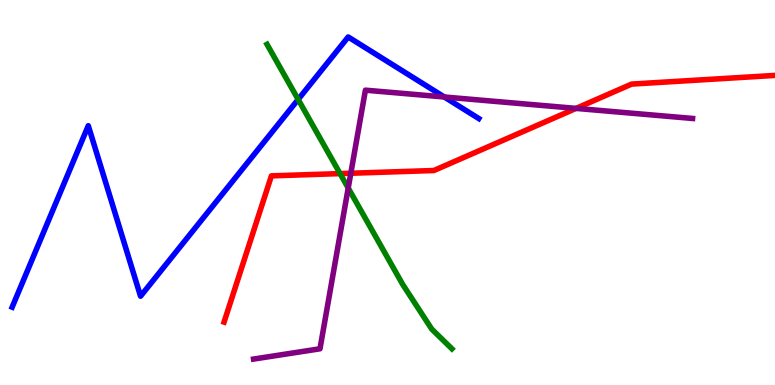[{'lines': ['blue', 'red'], 'intersections': []}, {'lines': ['green', 'red'], 'intersections': [{'x': 4.39, 'y': 5.49}]}, {'lines': ['purple', 'red'], 'intersections': [{'x': 4.53, 'y': 5.5}, {'x': 7.43, 'y': 7.18}]}, {'lines': ['blue', 'green'], 'intersections': [{'x': 3.85, 'y': 7.42}]}, {'lines': ['blue', 'purple'], 'intersections': [{'x': 5.73, 'y': 7.48}]}, {'lines': ['green', 'purple'], 'intersections': [{'x': 4.49, 'y': 5.12}]}]